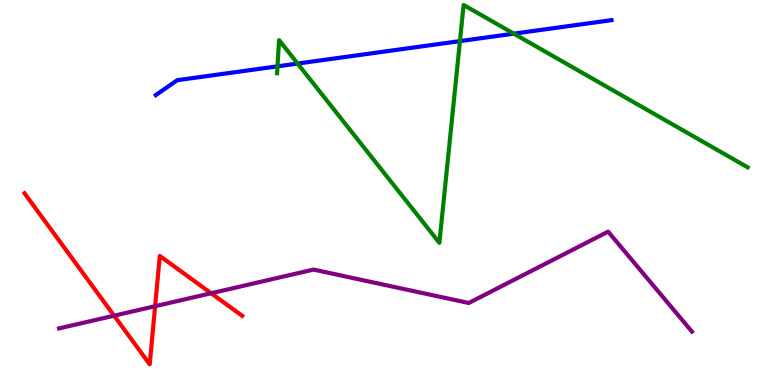[{'lines': ['blue', 'red'], 'intersections': []}, {'lines': ['green', 'red'], 'intersections': []}, {'lines': ['purple', 'red'], 'intersections': [{'x': 1.47, 'y': 1.8}, {'x': 2.0, 'y': 2.05}, {'x': 2.72, 'y': 2.38}]}, {'lines': ['blue', 'green'], 'intersections': [{'x': 3.58, 'y': 8.28}, {'x': 3.84, 'y': 8.35}, {'x': 5.93, 'y': 8.93}, {'x': 6.63, 'y': 9.13}]}, {'lines': ['blue', 'purple'], 'intersections': []}, {'lines': ['green', 'purple'], 'intersections': []}]